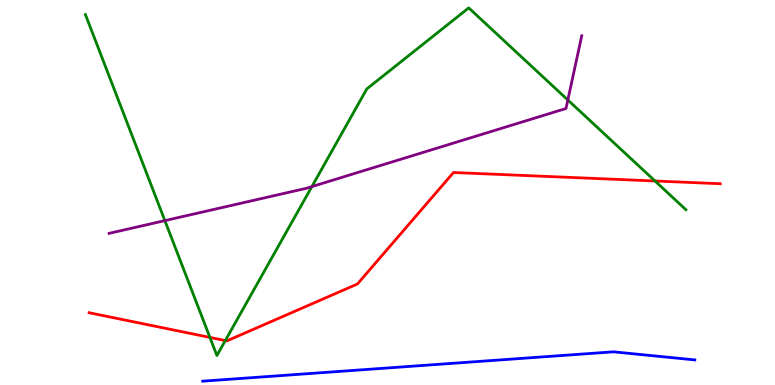[{'lines': ['blue', 'red'], 'intersections': []}, {'lines': ['green', 'red'], 'intersections': [{'x': 2.71, 'y': 1.24}, {'x': 2.91, 'y': 1.15}, {'x': 8.45, 'y': 5.3}]}, {'lines': ['purple', 'red'], 'intersections': []}, {'lines': ['blue', 'green'], 'intersections': []}, {'lines': ['blue', 'purple'], 'intersections': []}, {'lines': ['green', 'purple'], 'intersections': [{'x': 2.13, 'y': 4.27}, {'x': 4.02, 'y': 5.15}, {'x': 7.33, 'y': 7.4}]}]